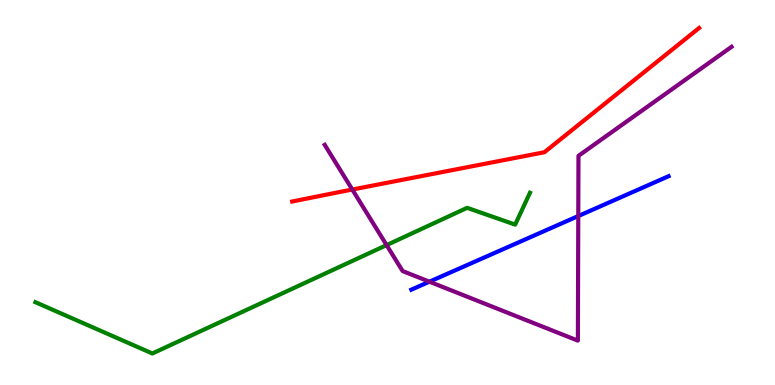[{'lines': ['blue', 'red'], 'intersections': []}, {'lines': ['green', 'red'], 'intersections': []}, {'lines': ['purple', 'red'], 'intersections': [{'x': 4.55, 'y': 5.08}]}, {'lines': ['blue', 'green'], 'intersections': []}, {'lines': ['blue', 'purple'], 'intersections': [{'x': 5.54, 'y': 2.68}, {'x': 7.46, 'y': 4.39}]}, {'lines': ['green', 'purple'], 'intersections': [{'x': 4.99, 'y': 3.63}]}]